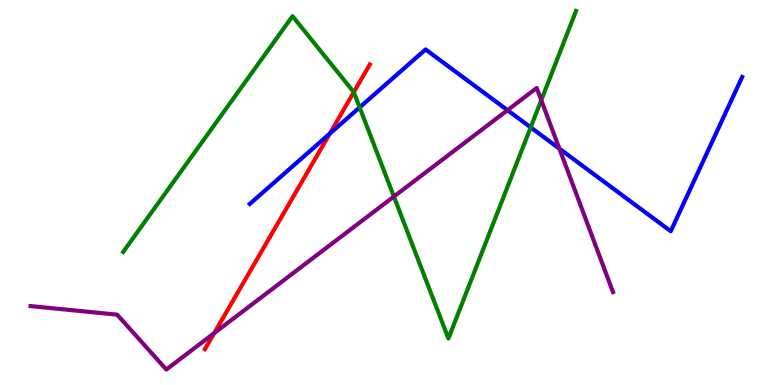[{'lines': ['blue', 'red'], 'intersections': [{'x': 4.25, 'y': 6.53}]}, {'lines': ['green', 'red'], 'intersections': [{'x': 4.57, 'y': 7.61}]}, {'lines': ['purple', 'red'], 'intersections': [{'x': 2.76, 'y': 1.35}]}, {'lines': ['blue', 'green'], 'intersections': [{'x': 4.64, 'y': 7.21}, {'x': 6.85, 'y': 6.69}]}, {'lines': ['blue', 'purple'], 'intersections': [{'x': 6.55, 'y': 7.14}, {'x': 7.22, 'y': 6.14}]}, {'lines': ['green', 'purple'], 'intersections': [{'x': 5.08, 'y': 4.89}, {'x': 6.98, 'y': 7.4}]}]